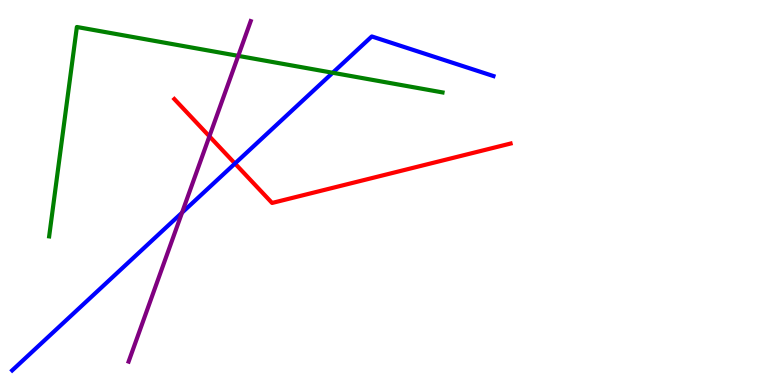[{'lines': ['blue', 'red'], 'intersections': [{'x': 3.03, 'y': 5.75}]}, {'lines': ['green', 'red'], 'intersections': []}, {'lines': ['purple', 'red'], 'intersections': [{'x': 2.7, 'y': 6.46}]}, {'lines': ['blue', 'green'], 'intersections': [{'x': 4.29, 'y': 8.11}]}, {'lines': ['blue', 'purple'], 'intersections': [{'x': 2.35, 'y': 4.48}]}, {'lines': ['green', 'purple'], 'intersections': [{'x': 3.07, 'y': 8.55}]}]